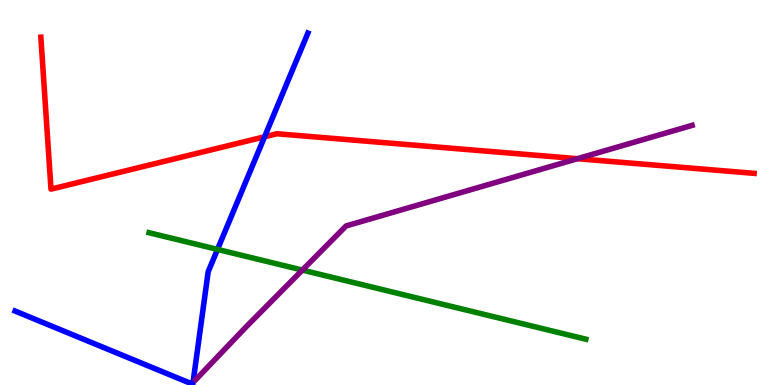[{'lines': ['blue', 'red'], 'intersections': [{'x': 3.41, 'y': 6.45}]}, {'lines': ['green', 'red'], 'intersections': []}, {'lines': ['purple', 'red'], 'intersections': [{'x': 7.45, 'y': 5.88}]}, {'lines': ['blue', 'green'], 'intersections': [{'x': 2.81, 'y': 3.52}]}, {'lines': ['blue', 'purple'], 'intersections': []}, {'lines': ['green', 'purple'], 'intersections': [{'x': 3.9, 'y': 2.98}]}]